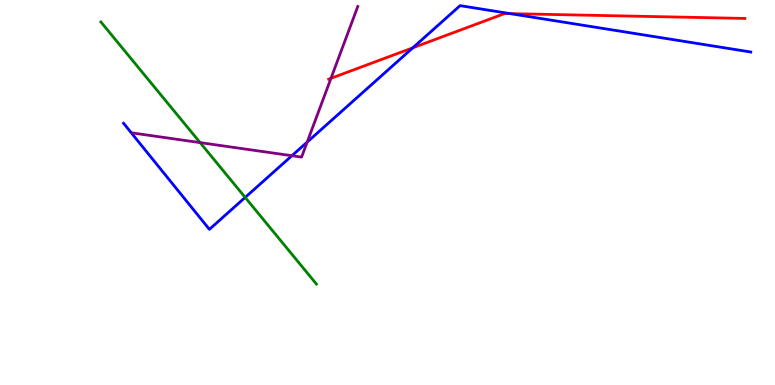[{'lines': ['blue', 'red'], 'intersections': [{'x': 5.33, 'y': 8.76}, {'x': 6.58, 'y': 9.65}]}, {'lines': ['green', 'red'], 'intersections': []}, {'lines': ['purple', 'red'], 'intersections': [{'x': 4.27, 'y': 7.97}]}, {'lines': ['blue', 'green'], 'intersections': [{'x': 3.16, 'y': 4.87}]}, {'lines': ['blue', 'purple'], 'intersections': [{'x': 3.77, 'y': 5.96}, {'x': 3.96, 'y': 6.31}]}, {'lines': ['green', 'purple'], 'intersections': [{'x': 2.58, 'y': 6.3}]}]